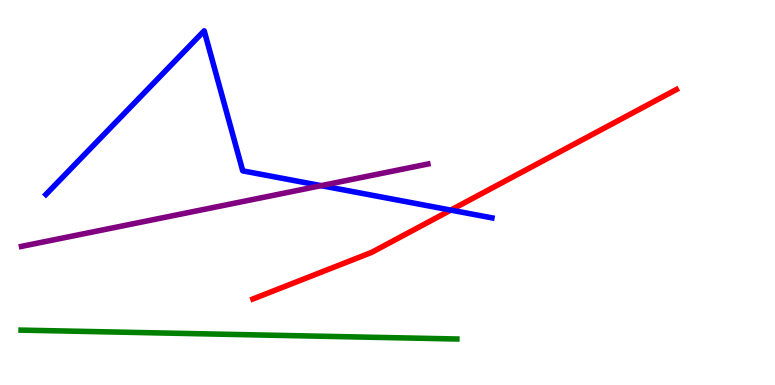[{'lines': ['blue', 'red'], 'intersections': [{'x': 5.82, 'y': 4.54}]}, {'lines': ['green', 'red'], 'intersections': []}, {'lines': ['purple', 'red'], 'intersections': []}, {'lines': ['blue', 'green'], 'intersections': []}, {'lines': ['blue', 'purple'], 'intersections': [{'x': 4.14, 'y': 5.18}]}, {'lines': ['green', 'purple'], 'intersections': []}]